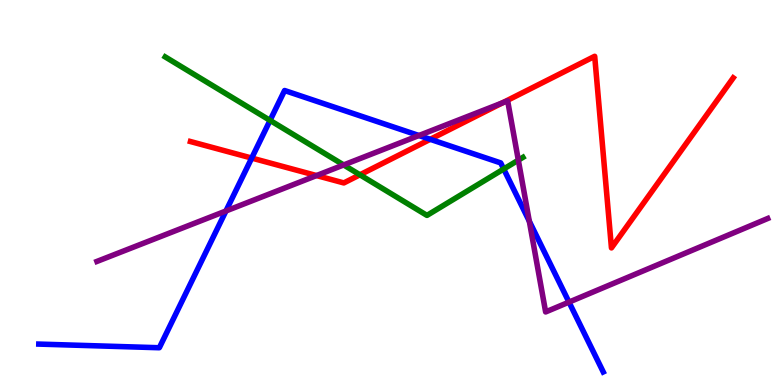[{'lines': ['blue', 'red'], 'intersections': [{'x': 3.25, 'y': 5.89}, {'x': 5.55, 'y': 6.38}]}, {'lines': ['green', 'red'], 'intersections': [{'x': 4.64, 'y': 5.46}]}, {'lines': ['purple', 'red'], 'intersections': [{'x': 4.08, 'y': 5.44}, {'x': 6.48, 'y': 7.33}]}, {'lines': ['blue', 'green'], 'intersections': [{'x': 3.48, 'y': 6.87}, {'x': 6.5, 'y': 5.61}]}, {'lines': ['blue', 'purple'], 'intersections': [{'x': 2.92, 'y': 4.52}, {'x': 5.41, 'y': 6.48}, {'x': 6.83, 'y': 4.25}, {'x': 7.34, 'y': 2.15}]}, {'lines': ['green', 'purple'], 'intersections': [{'x': 4.43, 'y': 5.72}, {'x': 6.69, 'y': 5.84}]}]